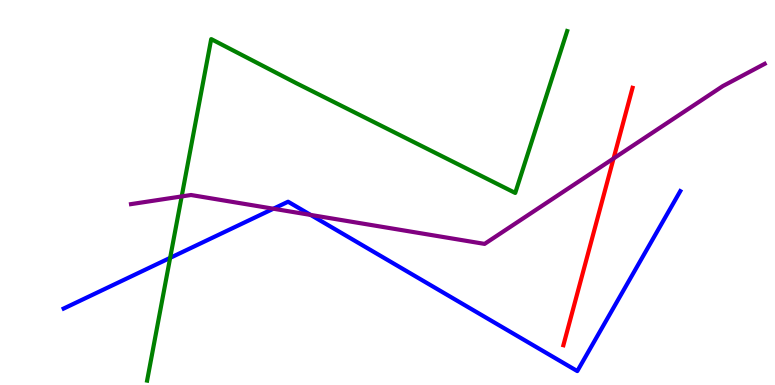[{'lines': ['blue', 'red'], 'intersections': []}, {'lines': ['green', 'red'], 'intersections': []}, {'lines': ['purple', 'red'], 'intersections': [{'x': 7.92, 'y': 5.88}]}, {'lines': ['blue', 'green'], 'intersections': [{'x': 2.2, 'y': 3.3}]}, {'lines': ['blue', 'purple'], 'intersections': [{'x': 3.53, 'y': 4.58}, {'x': 4.01, 'y': 4.42}]}, {'lines': ['green', 'purple'], 'intersections': [{'x': 2.34, 'y': 4.9}]}]